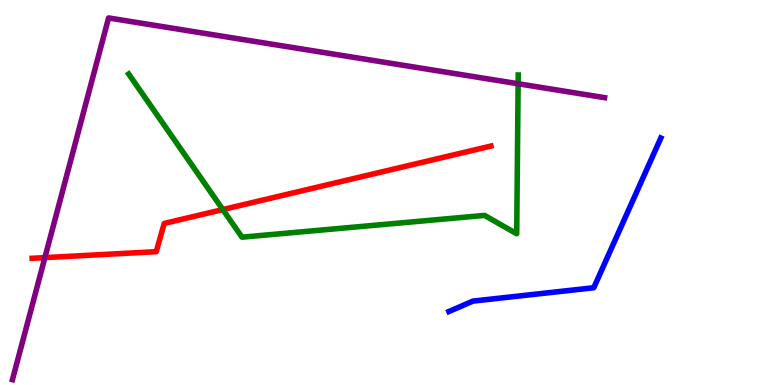[{'lines': ['blue', 'red'], 'intersections': []}, {'lines': ['green', 'red'], 'intersections': [{'x': 2.88, 'y': 4.56}]}, {'lines': ['purple', 'red'], 'intersections': [{'x': 0.579, 'y': 3.31}]}, {'lines': ['blue', 'green'], 'intersections': []}, {'lines': ['blue', 'purple'], 'intersections': []}, {'lines': ['green', 'purple'], 'intersections': [{'x': 6.69, 'y': 7.82}]}]